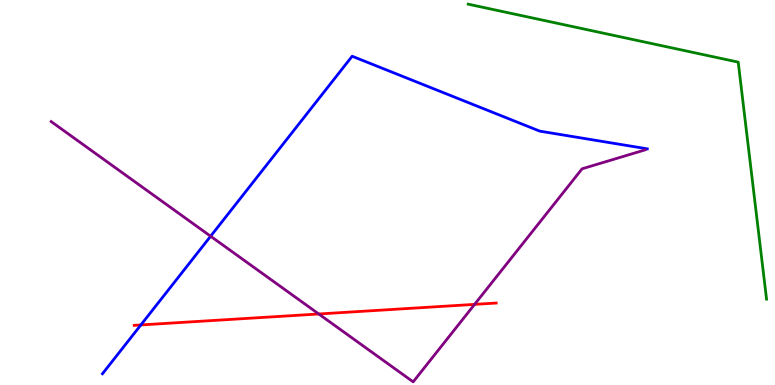[{'lines': ['blue', 'red'], 'intersections': [{'x': 1.82, 'y': 1.56}]}, {'lines': ['green', 'red'], 'intersections': []}, {'lines': ['purple', 'red'], 'intersections': [{'x': 4.11, 'y': 1.84}, {'x': 6.12, 'y': 2.09}]}, {'lines': ['blue', 'green'], 'intersections': []}, {'lines': ['blue', 'purple'], 'intersections': [{'x': 2.72, 'y': 3.86}]}, {'lines': ['green', 'purple'], 'intersections': []}]